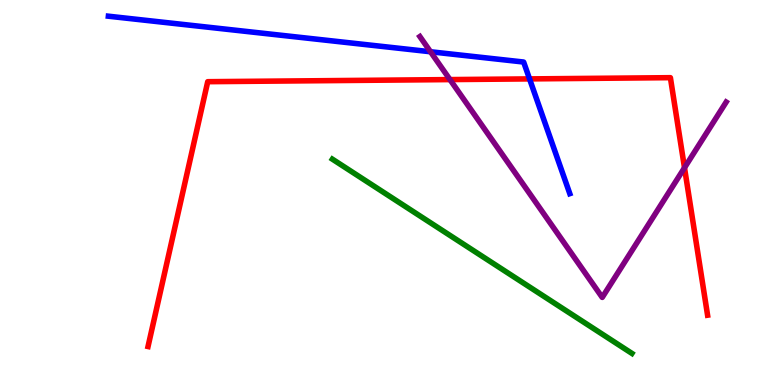[{'lines': ['blue', 'red'], 'intersections': [{'x': 6.83, 'y': 7.95}]}, {'lines': ['green', 'red'], 'intersections': []}, {'lines': ['purple', 'red'], 'intersections': [{'x': 5.81, 'y': 7.93}, {'x': 8.83, 'y': 5.64}]}, {'lines': ['blue', 'green'], 'intersections': []}, {'lines': ['blue', 'purple'], 'intersections': [{'x': 5.55, 'y': 8.66}]}, {'lines': ['green', 'purple'], 'intersections': []}]